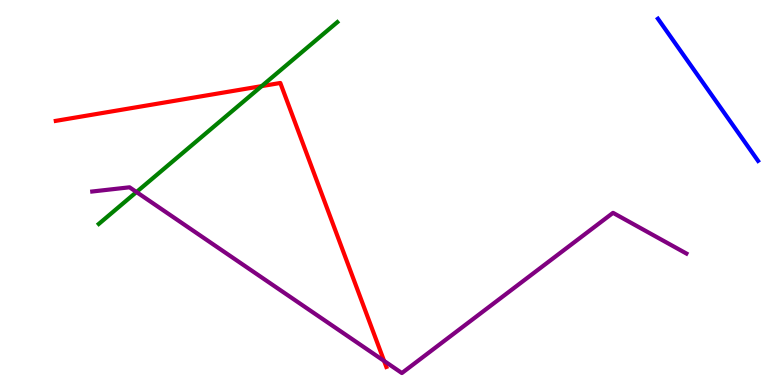[{'lines': ['blue', 'red'], 'intersections': []}, {'lines': ['green', 'red'], 'intersections': [{'x': 3.38, 'y': 7.76}]}, {'lines': ['purple', 'red'], 'intersections': [{'x': 4.96, 'y': 0.625}]}, {'lines': ['blue', 'green'], 'intersections': []}, {'lines': ['blue', 'purple'], 'intersections': []}, {'lines': ['green', 'purple'], 'intersections': [{'x': 1.76, 'y': 5.01}]}]